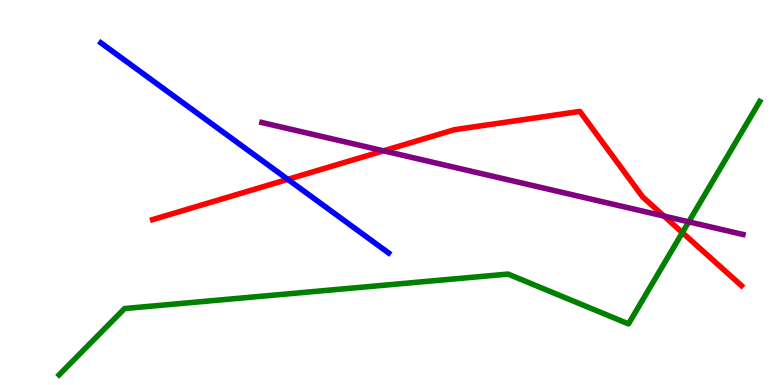[{'lines': ['blue', 'red'], 'intersections': [{'x': 3.71, 'y': 5.34}]}, {'lines': ['green', 'red'], 'intersections': [{'x': 8.8, 'y': 3.96}]}, {'lines': ['purple', 'red'], 'intersections': [{'x': 4.95, 'y': 6.08}, {'x': 8.57, 'y': 4.39}]}, {'lines': ['blue', 'green'], 'intersections': []}, {'lines': ['blue', 'purple'], 'intersections': []}, {'lines': ['green', 'purple'], 'intersections': [{'x': 8.89, 'y': 4.24}]}]